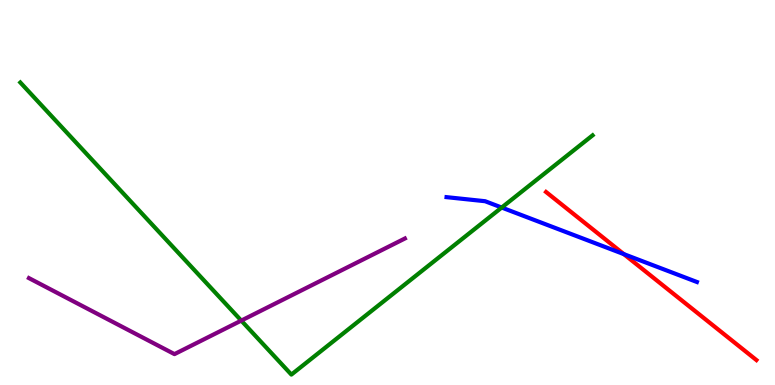[{'lines': ['blue', 'red'], 'intersections': [{'x': 8.05, 'y': 3.4}]}, {'lines': ['green', 'red'], 'intersections': []}, {'lines': ['purple', 'red'], 'intersections': []}, {'lines': ['blue', 'green'], 'intersections': [{'x': 6.47, 'y': 4.61}]}, {'lines': ['blue', 'purple'], 'intersections': []}, {'lines': ['green', 'purple'], 'intersections': [{'x': 3.11, 'y': 1.67}]}]